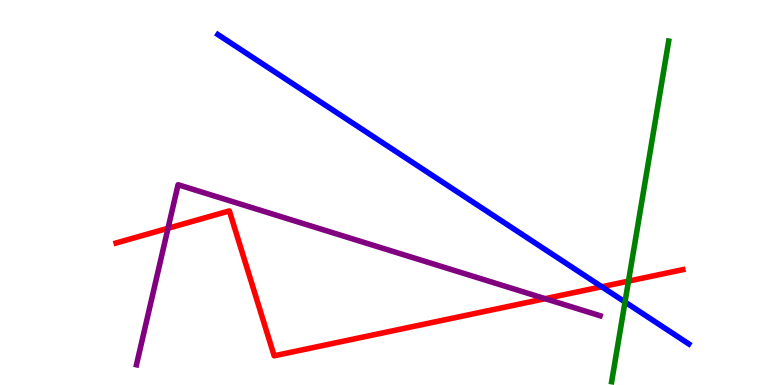[{'lines': ['blue', 'red'], 'intersections': [{'x': 7.76, 'y': 2.55}]}, {'lines': ['green', 'red'], 'intersections': [{'x': 8.11, 'y': 2.7}]}, {'lines': ['purple', 'red'], 'intersections': [{'x': 2.17, 'y': 4.07}, {'x': 7.03, 'y': 2.24}]}, {'lines': ['blue', 'green'], 'intersections': [{'x': 8.06, 'y': 2.16}]}, {'lines': ['blue', 'purple'], 'intersections': []}, {'lines': ['green', 'purple'], 'intersections': []}]